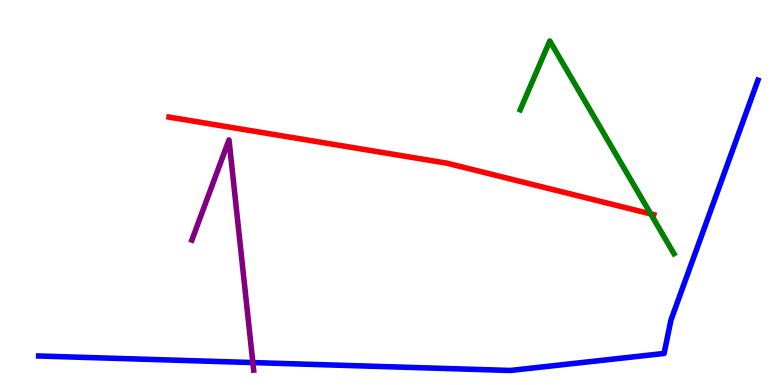[{'lines': ['blue', 'red'], 'intersections': []}, {'lines': ['green', 'red'], 'intersections': [{'x': 8.4, 'y': 4.44}]}, {'lines': ['purple', 'red'], 'intersections': []}, {'lines': ['blue', 'green'], 'intersections': []}, {'lines': ['blue', 'purple'], 'intersections': [{'x': 3.26, 'y': 0.583}]}, {'lines': ['green', 'purple'], 'intersections': []}]